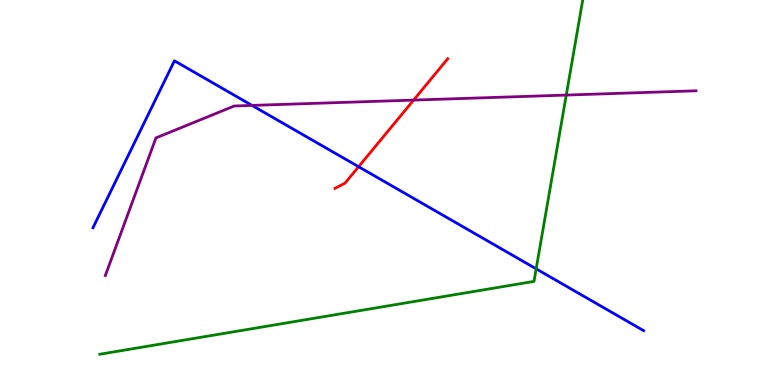[{'lines': ['blue', 'red'], 'intersections': [{'x': 4.63, 'y': 5.67}]}, {'lines': ['green', 'red'], 'intersections': []}, {'lines': ['purple', 'red'], 'intersections': [{'x': 5.34, 'y': 7.4}]}, {'lines': ['blue', 'green'], 'intersections': [{'x': 6.92, 'y': 3.02}]}, {'lines': ['blue', 'purple'], 'intersections': [{'x': 3.25, 'y': 7.26}]}, {'lines': ['green', 'purple'], 'intersections': [{'x': 7.31, 'y': 7.53}]}]